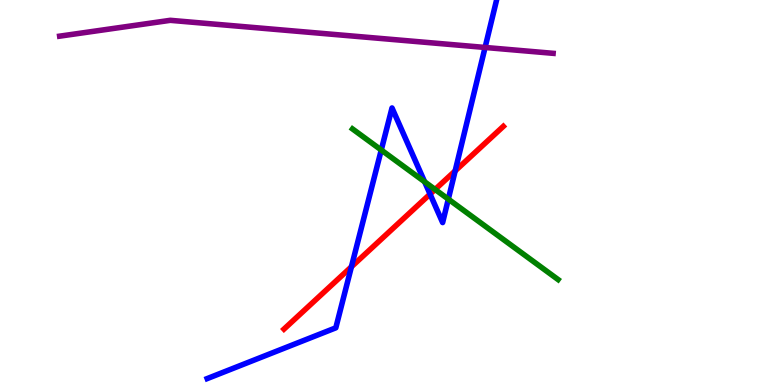[{'lines': ['blue', 'red'], 'intersections': [{'x': 4.53, 'y': 3.07}, {'x': 5.55, 'y': 4.96}, {'x': 5.87, 'y': 5.56}]}, {'lines': ['green', 'red'], 'intersections': [{'x': 5.61, 'y': 5.08}]}, {'lines': ['purple', 'red'], 'intersections': []}, {'lines': ['blue', 'green'], 'intersections': [{'x': 4.92, 'y': 6.1}, {'x': 5.48, 'y': 5.28}, {'x': 5.78, 'y': 4.83}]}, {'lines': ['blue', 'purple'], 'intersections': [{'x': 6.26, 'y': 8.77}]}, {'lines': ['green', 'purple'], 'intersections': []}]